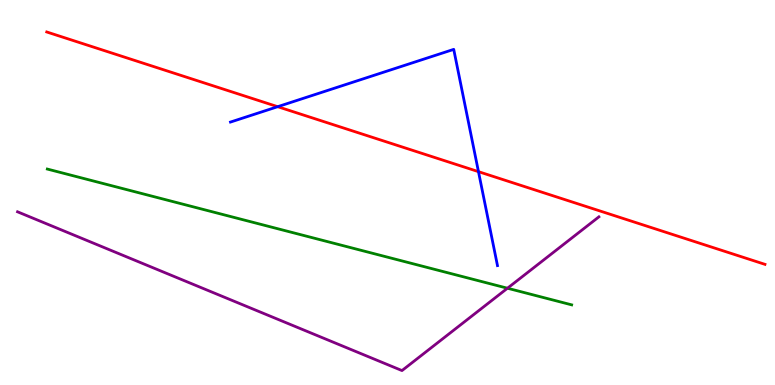[{'lines': ['blue', 'red'], 'intersections': [{'x': 3.58, 'y': 7.23}, {'x': 6.17, 'y': 5.54}]}, {'lines': ['green', 'red'], 'intersections': []}, {'lines': ['purple', 'red'], 'intersections': []}, {'lines': ['blue', 'green'], 'intersections': []}, {'lines': ['blue', 'purple'], 'intersections': []}, {'lines': ['green', 'purple'], 'intersections': [{'x': 6.55, 'y': 2.51}]}]